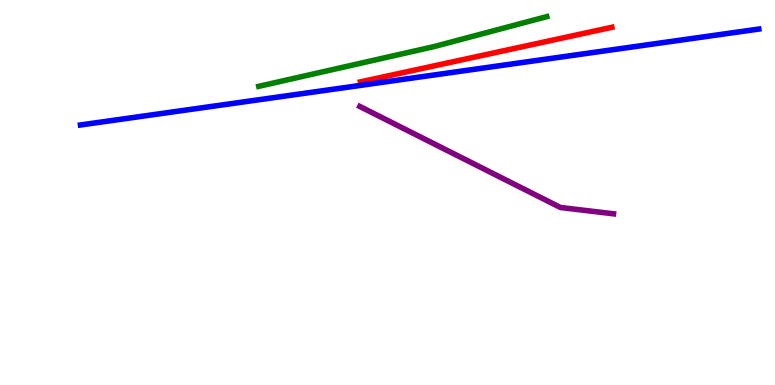[{'lines': ['blue', 'red'], 'intersections': []}, {'lines': ['green', 'red'], 'intersections': []}, {'lines': ['purple', 'red'], 'intersections': []}, {'lines': ['blue', 'green'], 'intersections': []}, {'lines': ['blue', 'purple'], 'intersections': []}, {'lines': ['green', 'purple'], 'intersections': []}]